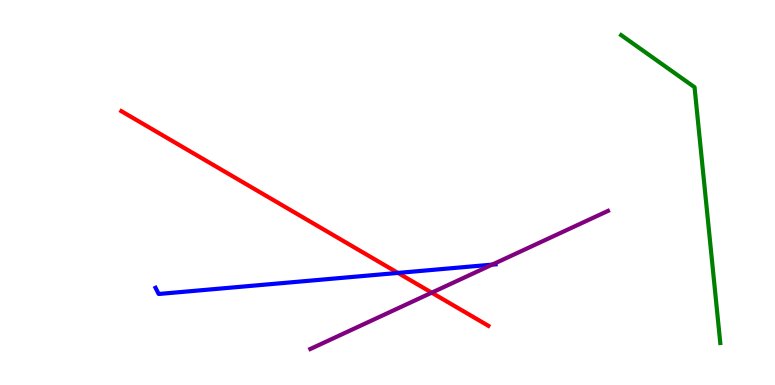[{'lines': ['blue', 'red'], 'intersections': [{'x': 5.13, 'y': 2.91}]}, {'lines': ['green', 'red'], 'intersections': []}, {'lines': ['purple', 'red'], 'intersections': [{'x': 5.57, 'y': 2.4}]}, {'lines': ['blue', 'green'], 'intersections': []}, {'lines': ['blue', 'purple'], 'intersections': [{'x': 6.35, 'y': 3.13}]}, {'lines': ['green', 'purple'], 'intersections': []}]